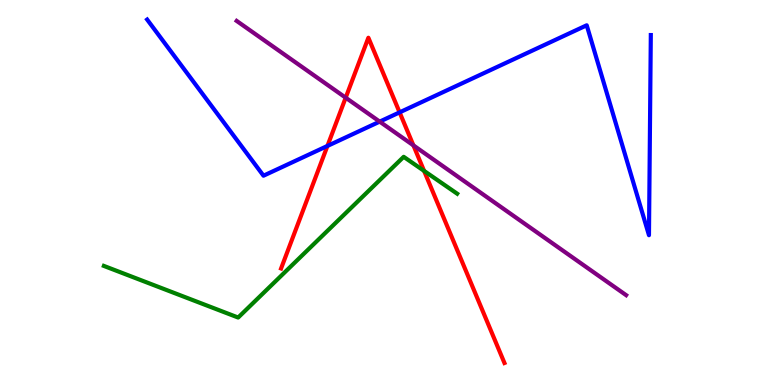[{'lines': ['blue', 'red'], 'intersections': [{'x': 4.22, 'y': 6.21}, {'x': 5.16, 'y': 7.08}]}, {'lines': ['green', 'red'], 'intersections': [{'x': 5.47, 'y': 5.56}]}, {'lines': ['purple', 'red'], 'intersections': [{'x': 4.46, 'y': 7.46}, {'x': 5.33, 'y': 6.22}]}, {'lines': ['blue', 'green'], 'intersections': []}, {'lines': ['blue', 'purple'], 'intersections': [{'x': 4.9, 'y': 6.84}]}, {'lines': ['green', 'purple'], 'intersections': []}]